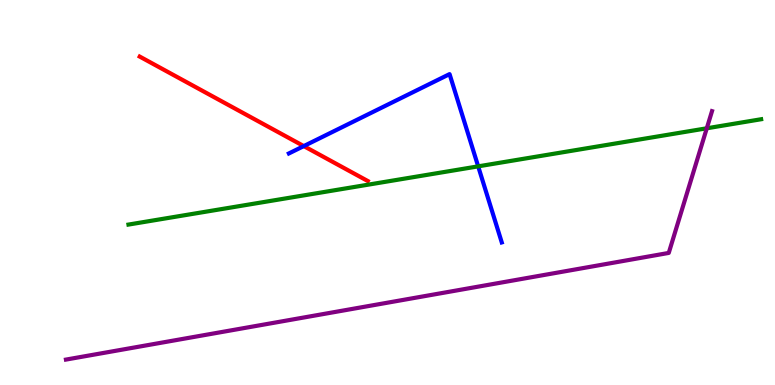[{'lines': ['blue', 'red'], 'intersections': [{'x': 3.92, 'y': 6.21}]}, {'lines': ['green', 'red'], 'intersections': []}, {'lines': ['purple', 'red'], 'intersections': []}, {'lines': ['blue', 'green'], 'intersections': [{'x': 6.17, 'y': 5.68}]}, {'lines': ['blue', 'purple'], 'intersections': []}, {'lines': ['green', 'purple'], 'intersections': [{'x': 9.12, 'y': 6.67}]}]